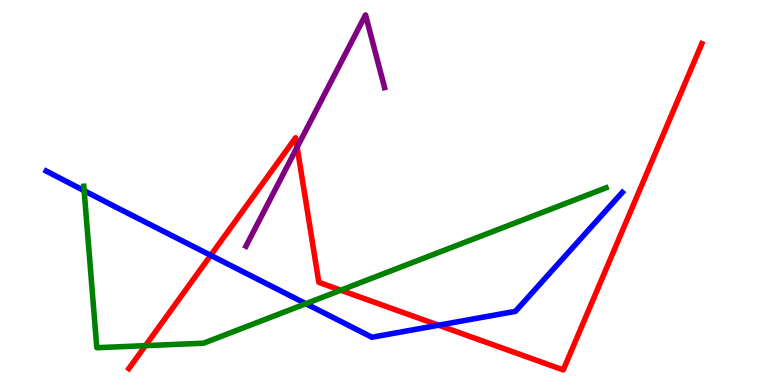[{'lines': ['blue', 'red'], 'intersections': [{'x': 2.72, 'y': 3.37}, {'x': 5.66, 'y': 1.55}]}, {'lines': ['green', 'red'], 'intersections': [{'x': 1.88, 'y': 1.02}, {'x': 4.4, 'y': 2.46}]}, {'lines': ['purple', 'red'], 'intersections': [{'x': 3.83, 'y': 6.18}]}, {'lines': ['blue', 'green'], 'intersections': [{'x': 1.09, 'y': 5.05}, {'x': 3.95, 'y': 2.11}]}, {'lines': ['blue', 'purple'], 'intersections': []}, {'lines': ['green', 'purple'], 'intersections': []}]